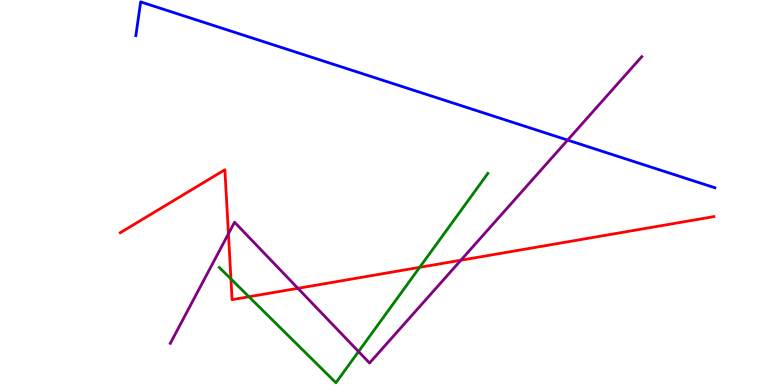[{'lines': ['blue', 'red'], 'intersections': []}, {'lines': ['green', 'red'], 'intersections': [{'x': 2.98, 'y': 2.75}, {'x': 3.21, 'y': 2.29}, {'x': 5.42, 'y': 3.06}]}, {'lines': ['purple', 'red'], 'intersections': [{'x': 2.95, 'y': 3.93}, {'x': 3.84, 'y': 2.51}, {'x': 5.95, 'y': 3.24}]}, {'lines': ['blue', 'green'], 'intersections': []}, {'lines': ['blue', 'purple'], 'intersections': [{'x': 7.32, 'y': 6.36}]}, {'lines': ['green', 'purple'], 'intersections': [{'x': 4.63, 'y': 0.868}]}]